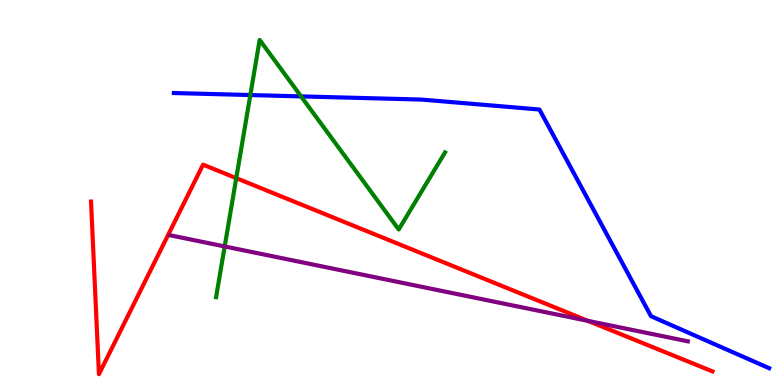[{'lines': ['blue', 'red'], 'intersections': []}, {'lines': ['green', 'red'], 'intersections': [{'x': 3.05, 'y': 5.37}]}, {'lines': ['purple', 'red'], 'intersections': [{'x': 7.59, 'y': 1.67}]}, {'lines': ['blue', 'green'], 'intersections': [{'x': 3.23, 'y': 7.53}, {'x': 3.88, 'y': 7.5}]}, {'lines': ['blue', 'purple'], 'intersections': []}, {'lines': ['green', 'purple'], 'intersections': [{'x': 2.9, 'y': 3.6}]}]